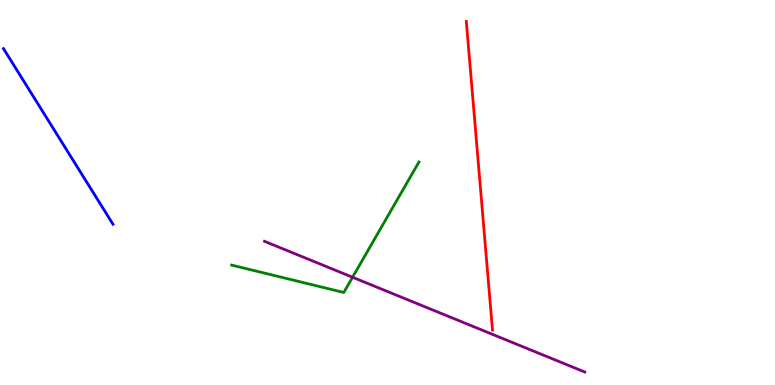[{'lines': ['blue', 'red'], 'intersections': []}, {'lines': ['green', 'red'], 'intersections': []}, {'lines': ['purple', 'red'], 'intersections': []}, {'lines': ['blue', 'green'], 'intersections': []}, {'lines': ['blue', 'purple'], 'intersections': []}, {'lines': ['green', 'purple'], 'intersections': [{'x': 4.55, 'y': 2.8}]}]